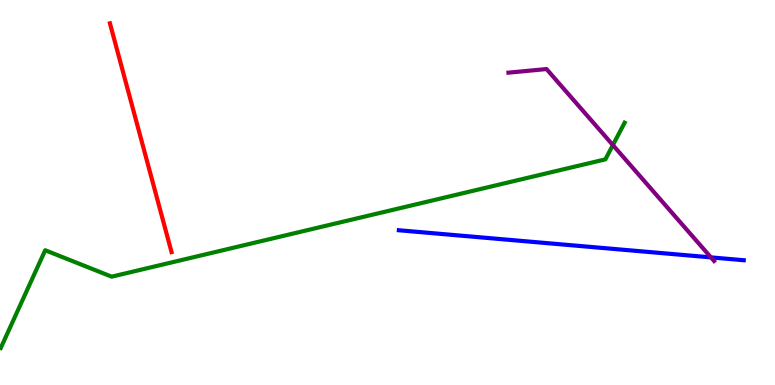[{'lines': ['blue', 'red'], 'intersections': []}, {'lines': ['green', 'red'], 'intersections': []}, {'lines': ['purple', 'red'], 'intersections': []}, {'lines': ['blue', 'green'], 'intersections': []}, {'lines': ['blue', 'purple'], 'intersections': [{'x': 9.17, 'y': 3.31}]}, {'lines': ['green', 'purple'], 'intersections': [{'x': 7.91, 'y': 6.23}]}]